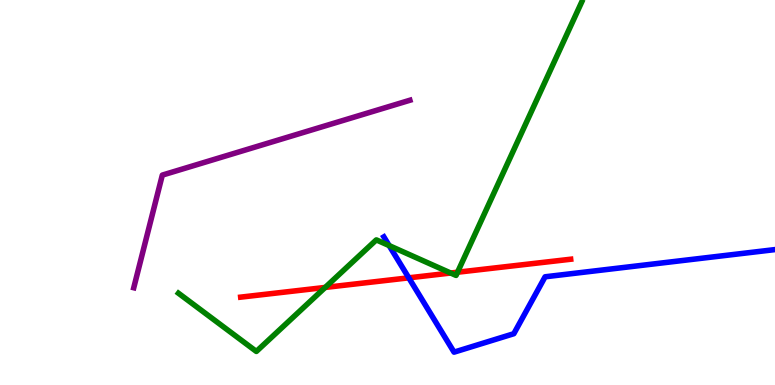[{'lines': ['blue', 'red'], 'intersections': [{'x': 5.27, 'y': 2.78}]}, {'lines': ['green', 'red'], 'intersections': [{'x': 4.2, 'y': 2.53}, {'x': 5.82, 'y': 2.91}, {'x': 5.9, 'y': 2.93}]}, {'lines': ['purple', 'red'], 'intersections': []}, {'lines': ['blue', 'green'], 'intersections': [{'x': 5.02, 'y': 3.62}]}, {'lines': ['blue', 'purple'], 'intersections': []}, {'lines': ['green', 'purple'], 'intersections': []}]